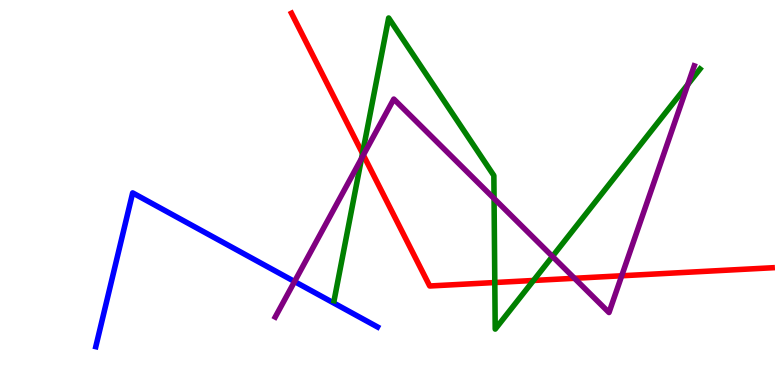[{'lines': ['blue', 'red'], 'intersections': []}, {'lines': ['green', 'red'], 'intersections': [{'x': 4.68, 'y': 6.02}, {'x': 6.38, 'y': 2.66}, {'x': 6.88, 'y': 2.72}]}, {'lines': ['purple', 'red'], 'intersections': [{'x': 4.69, 'y': 5.97}, {'x': 7.41, 'y': 2.77}, {'x': 8.02, 'y': 2.84}]}, {'lines': ['blue', 'green'], 'intersections': []}, {'lines': ['blue', 'purple'], 'intersections': [{'x': 3.8, 'y': 2.69}]}, {'lines': ['green', 'purple'], 'intersections': [{'x': 4.67, 'y': 5.89}, {'x': 6.38, 'y': 4.84}, {'x': 7.13, 'y': 3.34}, {'x': 8.88, 'y': 7.81}]}]